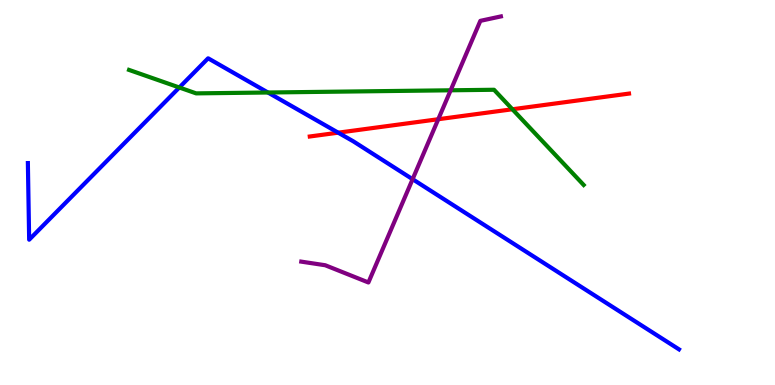[{'lines': ['blue', 'red'], 'intersections': [{'x': 4.36, 'y': 6.55}]}, {'lines': ['green', 'red'], 'intersections': [{'x': 6.61, 'y': 7.16}]}, {'lines': ['purple', 'red'], 'intersections': [{'x': 5.66, 'y': 6.9}]}, {'lines': ['blue', 'green'], 'intersections': [{'x': 2.31, 'y': 7.73}, {'x': 3.46, 'y': 7.6}]}, {'lines': ['blue', 'purple'], 'intersections': [{'x': 5.32, 'y': 5.35}]}, {'lines': ['green', 'purple'], 'intersections': [{'x': 5.81, 'y': 7.65}]}]